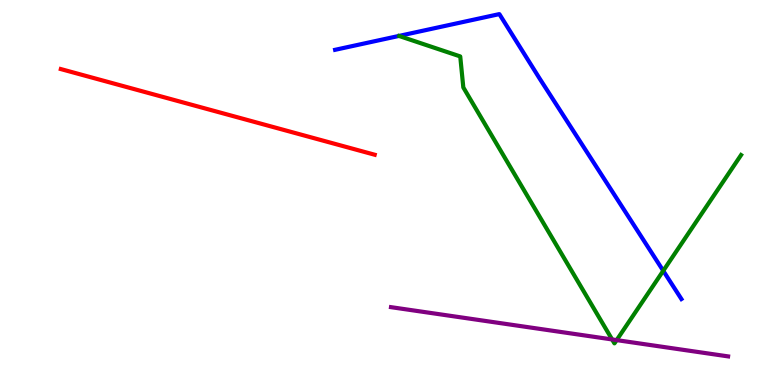[{'lines': ['blue', 'red'], 'intersections': []}, {'lines': ['green', 'red'], 'intersections': []}, {'lines': ['purple', 'red'], 'intersections': []}, {'lines': ['blue', 'green'], 'intersections': [{'x': 8.56, 'y': 2.97}]}, {'lines': ['blue', 'purple'], 'intersections': []}, {'lines': ['green', 'purple'], 'intersections': [{'x': 7.9, 'y': 1.18}, {'x': 7.96, 'y': 1.17}]}]